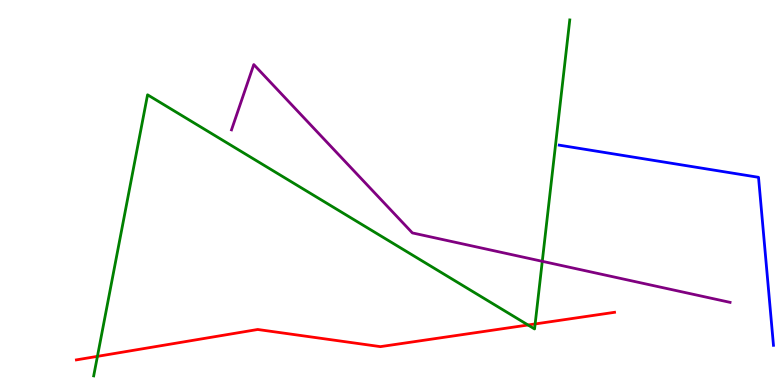[{'lines': ['blue', 'red'], 'intersections': []}, {'lines': ['green', 'red'], 'intersections': [{'x': 1.26, 'y': 0.744}, {'x': 6.81, 'y': 1.56}, {'x': 6.91, 'y': 1.59}]}, {'lines': ['purple', 'red'], 'intersections': []}, {'lines': ['blue', 'green'], 'intersections': []}, {'lines': ['blue', 'purple'], 'intersections': []}, {'lines': ['green', 'purple'], 'intersections': [{'x': 7.0, 'y': 3.21}]}]